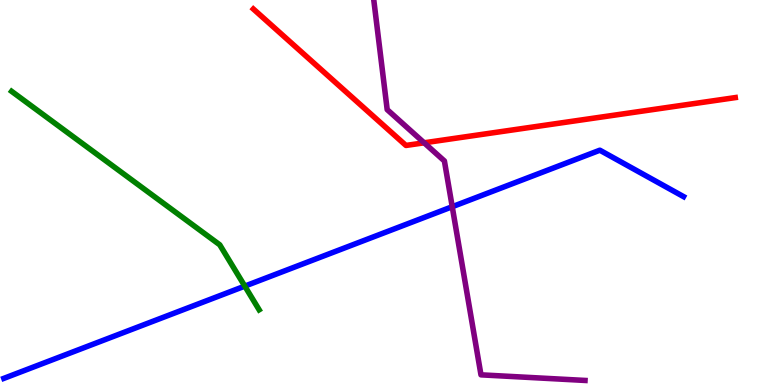[{'lines': ['blue', 'red'], 'intersections': []}, {'lines': ['green', 'red'], 'intersections': []}, {'lines': ['purple', 'red'], 'intersections': [{'x': 5.47, 'y': 6.29}]}, {'lines': ['blue', 'green'], 'intersections': [{'x': 3.16, 'y': 2.57}]}, {'lines': ['blue', 'purple'], 'intersections': [{'x': 5.84, 'y': 4.63}]}, {'lines': ['green', 'purple'], 'intersections': []}]